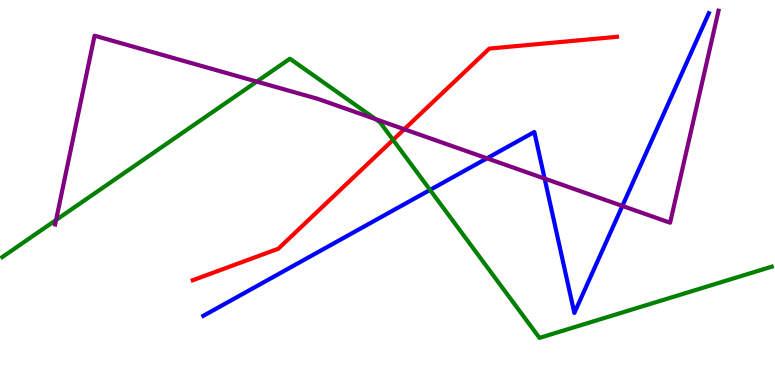[{'lines': ['blue', 'red'], 'intersections': []}, {'lines': ['green', 'red'], 'intersections': [{'x': 5.07, 'y': 6.37}]}, {'lines': ['purple', 'red'], 'intersections': [{'x': 5.22, 'y': 6.64}]}, {'lines': ['blue', 'green'], 'intersections': [{'x': 5.55, 'y': 5.07}]}, {'lines': ['blue', 'purple'], 'intersections': [{'x': 6.28, 'y': 5.89}, {'x': 7.03, 'y': 5.36}, {'x': 8.03, 'y': 4.65}]}, {'lines': ['green', 'purple'], 'intersections': [{'x': 0.724, 'y': 4.29}, {'x': 3.31, 'y': 7.88}, {'x': 4.85, 'y': 6.9}]}]